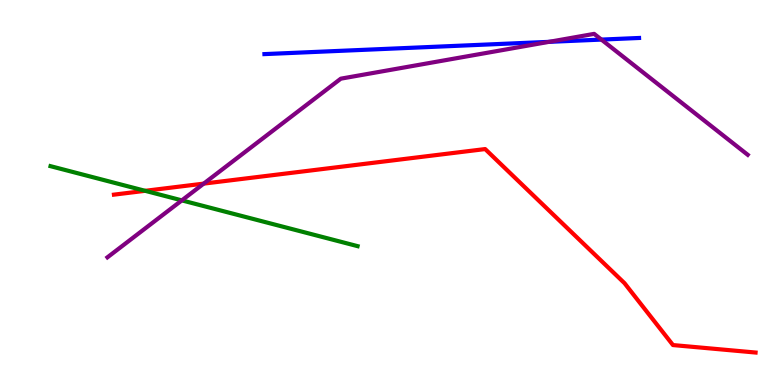[{'lines': ['blue', 'red'], 'intersections': []}, {'lines': ['green', 'red'], 'intersections': [{'x': 1.87, 'y': 5.04}]}, {'lines': ['purple', 'red'], 'intersections': [{'x': 2.63, 'y': 5.23}]}, {'lines': ['blue', 'green'], 'intersections': []}, {'lines': ['blue', 'purple'], 'intersections': [{'x': 7.08, 'y': 8.91}, {'x': 7.76, 'y': 8.97}]}, {'lines': ['green', 'purple'], 'intersections': [{'x': 2.35, 'y': 4.8}]}]